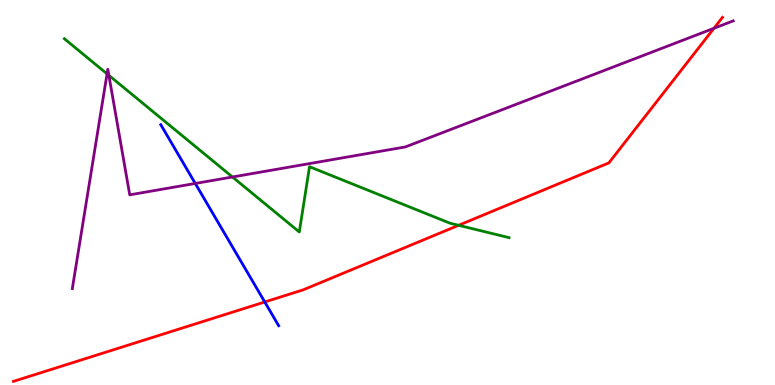[{'lines': ['blue', 'red'], 'intersections': [{'x': 3.42, 'y': 2.16}]}, {'lines': ['green', 'red'], 'intersections': [{'x': 5.92, 'y': 4.15}]}, {'lines': ['purple', 'red'], 'intersections': [{'x': 9.21, 'y': 9.27}]}, {'lines': ['blue', 'green'], 'intersections': []}, {'lines': ['blue', 'purple'], 'intersections': [{'x': 2.52, 'y': 5.23}]}, {'lines': ['green', 'purple'], 'intersections': [{'x': 1.38, 'y': 8.08}, {'x': 1.4, 'y': 8.04}, {'x': 3.0, 'y': 5.4}]}]